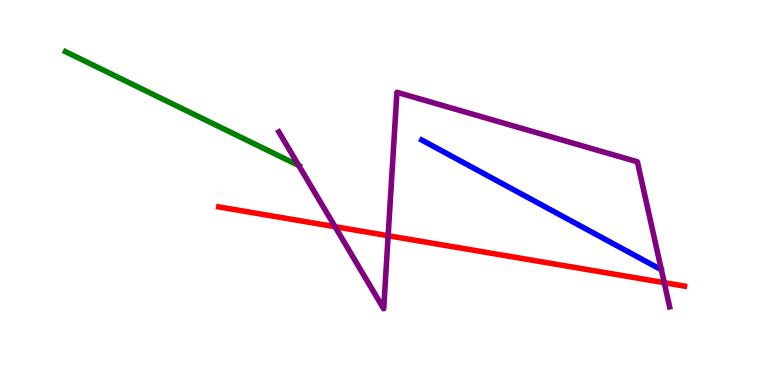[{'lines': ['blue', 'red'], 'intersections': []}, {'lines': ['green', 'red'], 'intersections': []}, {'lines': ['purple', 'red'], 'intersections': [{'x': 4.32, 'y': 4.11}, {'x': 5.01, 'y': 3.88}, {'x': 8.57, 'y': 2.66}]}, {'lines': ['blue', 'green'], 'intersections': []}, {'lines': ['blue', 'purple'], 'intersections': []}, {'lines': ['green', 'purple'], 'intersections': [{'x': 3.86, 'y': 5.7}]}]